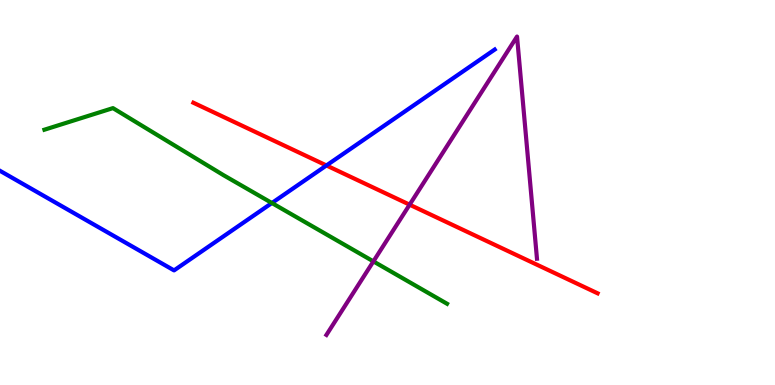[{'lines': ['blue', 'red'], 'intersections': [{'x': 4.21, 'y': 5.7}]}, {'lines': ['green', 'red'], 'intersections': []}, {'lines': ['purple', 'red'], 'intersections': [{'x': 5.29, 'y': 4.68}]}, {'lines': ['blue', 'green'], 'intersections': [{'x': 3.51, 'y': 4.73}]}, {'lines': ['blue', 'purple'], 'intersections': []}, {'lines': ['green', 'purple'], 'intersections': [{'x': 4.82, 'y': 3.21}]}]